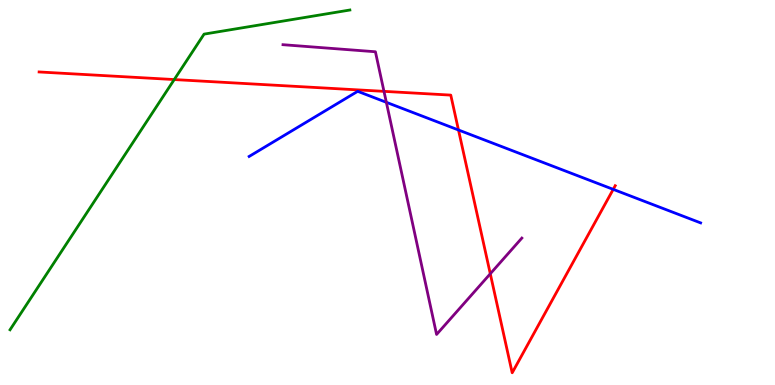[{'lines': ['blue', 'red'], 'intersections': [{'x': 5.92, 'y': 6.62}, {'x': 7.91, 'y': 5.08}]}, {'lines': ['green', 'red'], 'intersections': [{'x': 2.25, 'y': 7.93}]}, {'lines': ['purple', 'red'], 'intersections': [{'x': 4.95, 'y': 7.63}, {'x': 6.33, 'y': 2.89}]}, {'lines': ['blue', 'green'], 'intersections': []}, {'lines': ['blue', 'purple'], 'intersections': [{'x': 4.99, 'y': 7.34}]}, {'lines': ['green', 'purple'], 'intersections': []}]